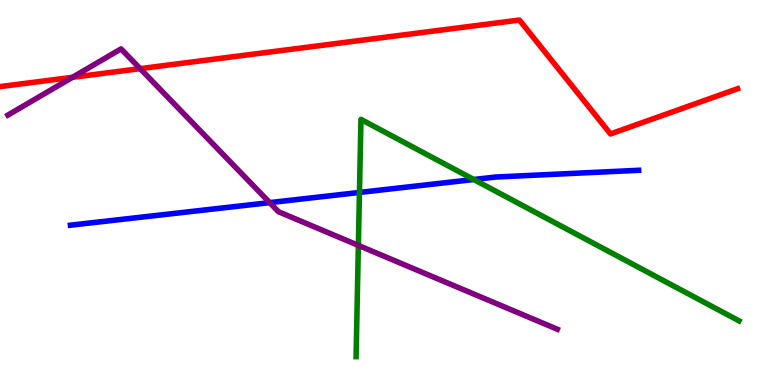[{'lines': ['blue', 'red'], 'intersections': []}, {'lines': ['green', 'red'], 'intersections': []}, {'lines': ['purple', 'red'], 'intersections': [{'x': 0.935, 'y': 7.99}, {'x': 1.81, 'y': 8.22}]}, {'lines': ['blue', 'green'], 'intersections': [{'x': 4.64, 'y': 5.0}, {'x': 6.11, 'y': 5.34}]}, {'lines': ['blue', 'purple'], 'intersections': [{'x': 3.48, 'y': 4.74}]}, {'lines': ['green', 'purple'], 'intersections': [{'x': 4.62, 'y': 3.63}]}]